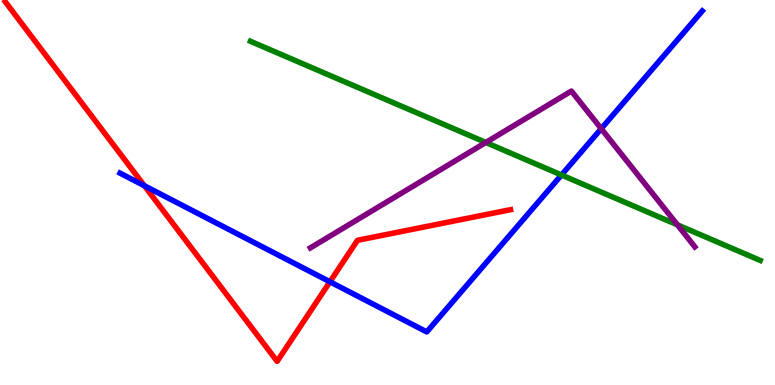[{'lines': ['blue', 'red'], 'intersections': [{'x': 1.86, 'y': 5.18}, {'x': 4.26, 'y': 2.68}]}, {'lines': ['green', 'red'], 'intersections': []}, {'lines': ['purple', 'red'], 'intersections': []}, {'lines': ['blue', 'green'], 'intersections': [{'x': 7.24, 'y': 5.45}]}, {'lines': ['blue', 'purple'], 'intersections': [{'x': 7.76, 'y': 6.66}]}, {'lines': ['green', 'purple'], 'intersections': [{'x': 6.27, 'y': 6.3}, {'x': 8.74, 'y': 4.16}]}]